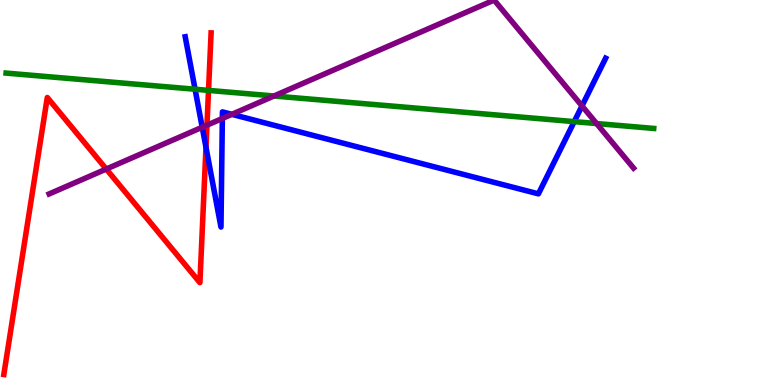[{'lines': ['blue', 'red'], 'intersections': [{'x': 2.66, 'y': 6.18}]}, {'lines': ['green', 'red'], 'intersections': [{'x': 2.69, 'y': 7.65}]}, {'lines': ['purple', 'red'], 'intersections': [{'x': 1.37, 'y': 5.61}, {'x': 2.67, 'y': 6.75}]}, {'lines': ['blue', 'green'], 'intersections': [{'x': 2.52, 'y': 7.68}, {'x': 7.41, 'y': 6.84}]}, {'lines': ['blue', 'purple'], 'intersections': [{'x': 2.61, 'y': 6.69}, {'x': 2.87, 'y': 6.92}, {'x': 2.99, 'y': 7.03}, {'x': 7.51, 'y': 7.25}]}, {'lines': ['green', 'purple'], 'intersections': [{'x': 3.54, 'y': 7.51}, {'x': 7.7, 'y': 6.79}]}]